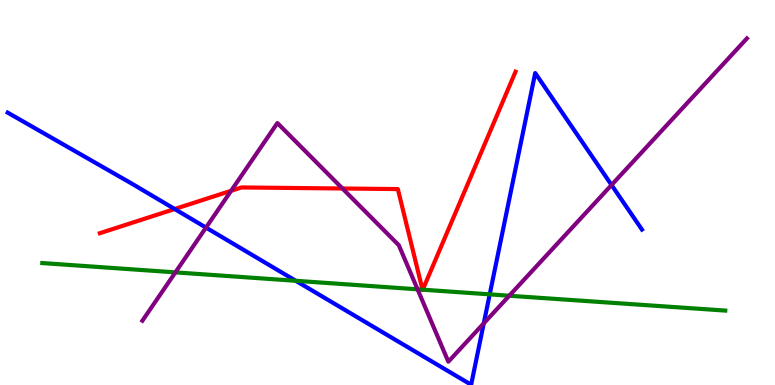[{'lines': ['blue', 'red'], 'intersections': [{'x': 2.25, 'y': 4.57}]}, {'lines': ['green', 'red'], 'intersections': [{'x': 5.45, 'y': 2.48}, {'x': 5.46, 'y': 2.48}]}, {'lines': ['purple', 'red'], 'intersections': [{'x': 2.98, 'y': 5.04}, {'x': 4.42, 'y': 5.1}]}, {'lines': ['blue', 'green'], 'intersections': [{'x': 3.82, 'y': 2.71}, {'x': 6.32, 'y': 2.35}]}, {'lines': ['blue', 'purple'], 'intersections': [{'x': 2.66, 'y': 4.09}, {'x': 6.24, 'y': 1.6}, {'x': 7.89, 'y': 5.2}]}, {'lines': ['green', 'purple'], 'intersections': [{'x': 2.26, 'y': 2.93}, {'x': 5.39, 'y': 2.49}, {'x': 6.57, 'y': 2.32}]}]